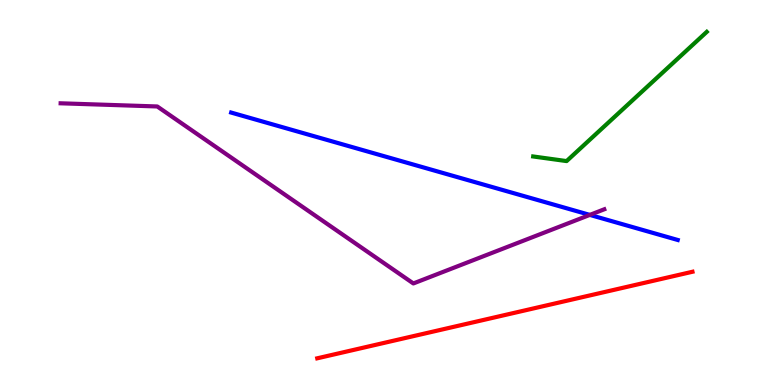[{'lines': ['blue', 'red'], 'intersections': []}, {'lines': ['green', 'red'], 'intersections': []}, {'lines': ['purple', 'red'], 'intersections': []}, {'lines': ['blue', 'green'], 'intersections': []}, {'lines': ['blue', 'purple'], 'intersections': [{'x': 7.61, 'y': 4.42}]}, {'lines': ['green', 'purple'], 'intersections': []}]